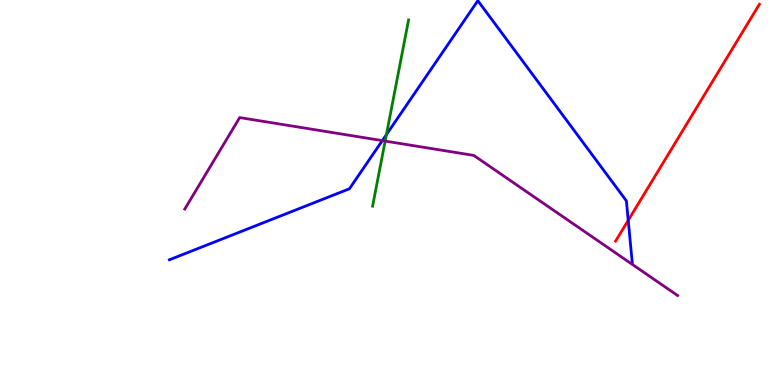[{'lines': ['blue', 'red'], 'intersections': [{'x': 8.11, 'y': 4.28}]}, {'lines': ['green', 'red'], 'intersections': []}, {'lines': ['purple', 'red'], 'intersections': []}, {'lines': ['blue', 'green'], 'intersections': [{'x': 4.99, 'y': 6.5}]}, {'lines': ['blue', 'purple'], 'intersections': [{'x': 4.93, 'y': 6.35}]}, {'lines': ['green', 'purple'], 'intersections': [{'x': 4.97, 'y': 6.34}]}]